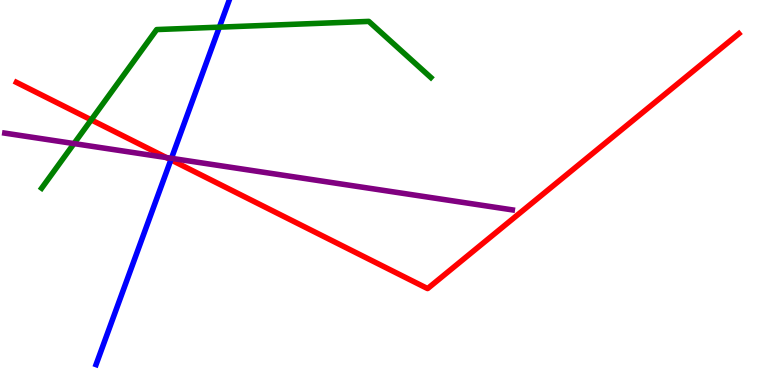[{'lines': ['blue', 'red'], 'intersections': [{'x': 2.21, 'y': 5.85}]}, {'lines': ['green', 'red'], 'intersections': [{'x': 1.18, 'y': 6.89}]}, {'lines': ['purple', 'red'], 'intersections': [{'x': 2.15, 'y': 5.91}]}, {'lines': ['blue', 'green'], 'intersections': [{'x': 2.83, 'y': 9.29}]}, {'lines': ['blue', 'purple'], 'intersections': [{'x': 2.21, 'y': 5.89}]}, {'lines': ['green', 'purple'], 'intersections': [{'x': 0.955, 'y': 6.27}]}]